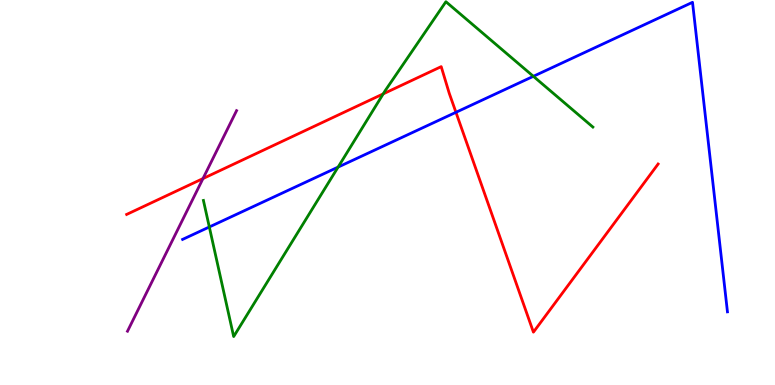[{'lines': ['blue', 'red'], 'intersections': [{'x': 5.88, 'y': 7.08}]}, {'lines': ['green', 'red'], 'intersections': [{'x': 4.94, 'y': 7.56}]}, {'lines': ['purple', 'red'], 'intersections': [{'x': 2.62, 'y': 5.36}]}, {'lines': ['blue', 'green'], 'intersections': [{'x': 2.7, 'y': 4.1}, {'x': 4.36, 'y': 5.66}, {'x': 6.88, 'y': 8.02}]}, {'lines': ['blue', 'purple'], 'intersections': []}, {'lines': ['green', 'purple'], 'intersections': []}]